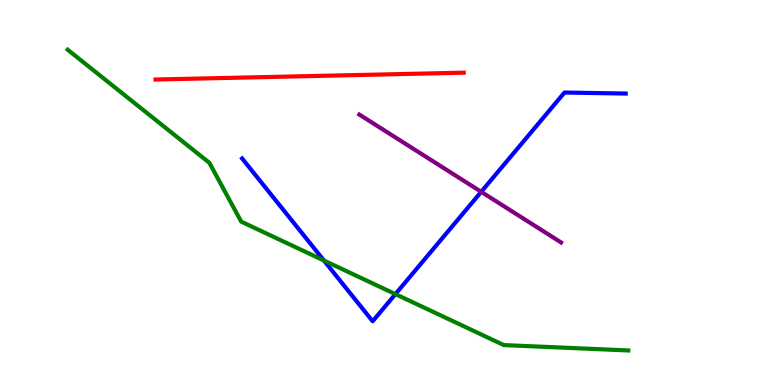[{'lines': ['blue', 'red'], 'intersections': []}, {'lines': ['green', 'red'], 'intersections': []}, {'lines': ['purple', 'red'], 'intersections': []}, {'lines': ['blue', 'green'], 'intersections': [{'x': 4.18, 'y': 3.23}, {'x': 5.1, 'y': 2.36}]}, {'lines': ['blue', 'purple'], 'intersections': [{'x': 6.21, 'y': 5.02}]}, {'lines': ['green', 'purple'], 'intersections': []}]